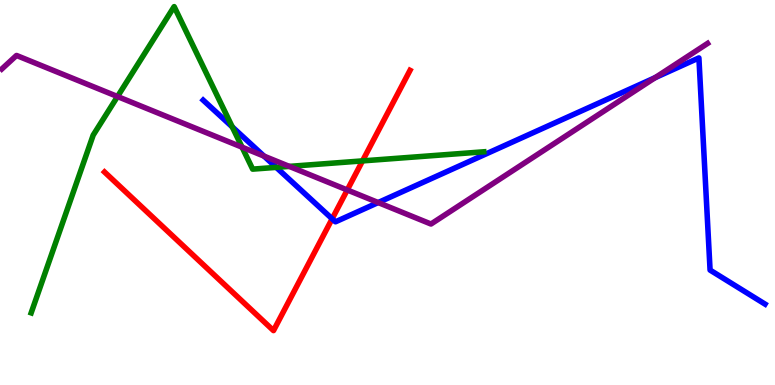[{'lines': ['blue', 'red'], 'intersections': [{'x': 4.29, 'y': 4.32}]}, {'lines': ['green', 'red'], 'intersections': [{'x': 4.68, 'y': 5.82}]}, {'lines': ['purple', 'red'], 'intersections': [{'x': 4.48, 'y': 5.07}]}, {'lines': ['blue', 'green'], 'intersections': [{'x': 3.0, 'y': 6.7}, {'x': 3.56, 'y': 5.65}]}, {'lines': ['blue', 'purple'], 'intersections': [{'x': 3.41, 'y': 5.95}, {'x': 4.88, 'y': 4.74}, {'x': 8.45, 'y': 7.98}]}, {'lines': ['green', 'purple'], 'intersections': [{'x': 1.52, 'y': 7.49}, {'x': 3.12, 'y': 6.18}, {'x': 3.73, 'y': 5.68}]}]